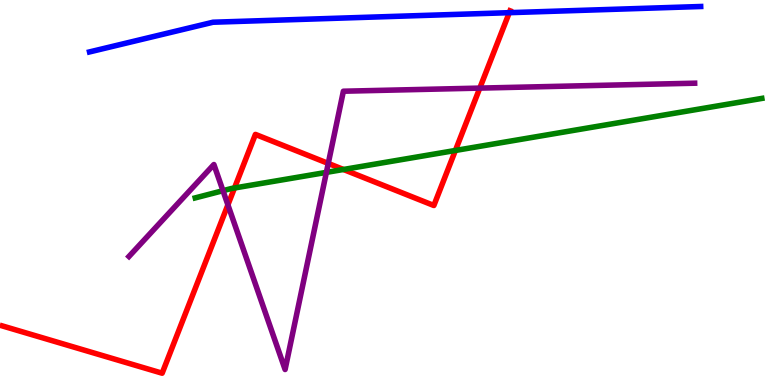[{'lines': ['blue', 'red'], 'intersections': [{'x': 6.57, 'y': 9.67}]}, {'lines': ['green', 'red'], 'intersections': [{'x': 3.03, 'y': 5.12}, {'x': 4.43, 'y': 5.6}, {'x': 5.88, 'y': 6.09}]}, {'lines': ['purple', 'red'], 'intersections': [{'x': 2.94, 'y': 4.68}, {'x': 4.24, 'y': 5.76}, {'x': 6.19, 'y': 7.71}]}, {'lines': ['blue', 'green'], 'intersections': []}, {'lines': ['blue', 'purple'], 'intersections': []}, {'lines': ['green', 'purple'], 'intersections': [{'x': 2.88, 'y': 5.05}, {'x': 4.21, 'y': 5.52}]}]